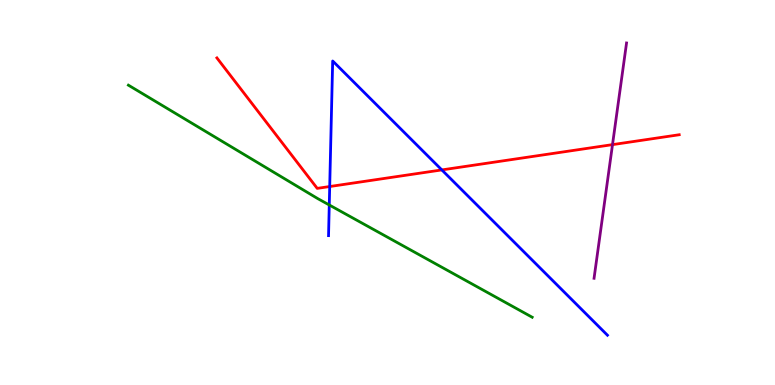[{'lines': ['blue', 'red'], 'intersections': [{'x': 4.25, 'y': 5.16}, {'x': 5.7, 'y': 5.59}]}, {'lines': ['green', 'red'], 'intersections': []}, {'lines': ['purple', 'red'], 'intersections': [{'x': 7.9, 'y': 6.24}]}, {'lines': ['blue', 'green'], 'intersections': [{'x': 4.25, 'y': 4.68}]}, {'lines': ['blue', 'purple'], 'intersections': []}, {'lines': ['green', 'purple'], 'intersections': []}]